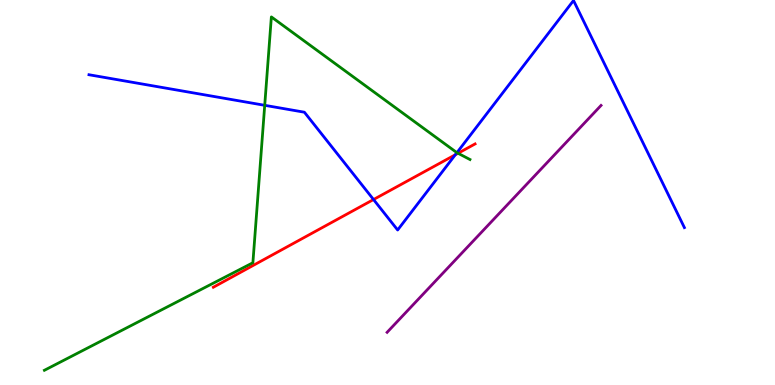[{'lines': ['blue', 'red'], 'intersections': [{'x': 4.82, 'y': 4.82}, {'x': 5.88, 'y': 5.98}]}, {'lines': ['green', 'red'], 'intersections': [{'x': 5.91, 'y': 6.02}]}, {'lines': ['purple', 'red'], 'intersections': []}, {'lines': ['blue', 'green'], 'intersections': [{'x': 3.42, 'y': 7.26}, {'x': 5.9, 'y': 6.03}]}, {'lines': ['blue', 'purple'], 'intersections': []}, {'lines': ['green', 'purple'], 'intersections': []}]